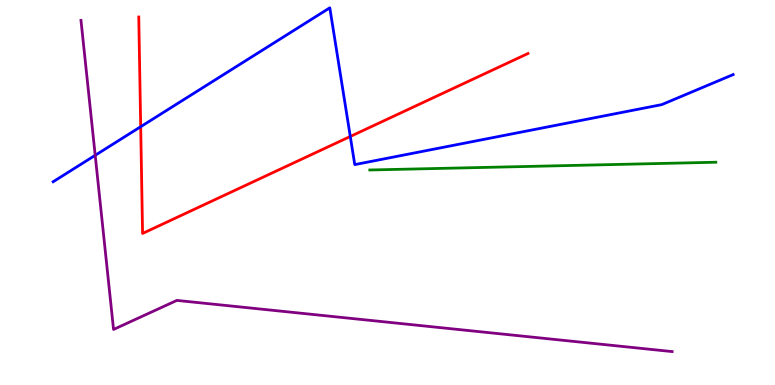[{'lines': ['blue', 'red'], 'intersections': [{'x': 1.82, 'y': 6.71}, {'x': 4.52, 'y': 6.46}]}, {'lines': ['green', 'red'], 'intersections': []}, {'lines': ['purple', 'red'], 'intersections': []}, {'lines': ['blue', 'green'], 'intersections': []}, {'lines': ['blue', 'purple'], 'intersections': [{'x': 1.23, 'y': 5.97}]}, {'lines': ['green', 'purple'], 'intersections': []}]